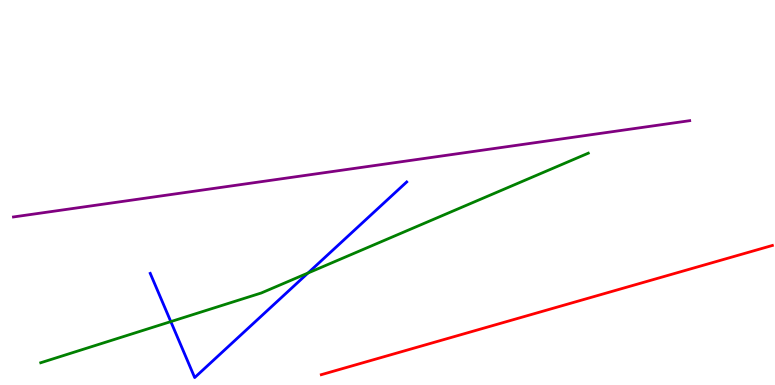[{'lines': ['blue', 'red'], 'intersections': []}, {'lines': ['green', 'red'], 'intersections': []}, {'lines': ['purple', 'red'], 'intersections': []}, {'lines': ['blue', 'green'], 'intersections': [{'x': 2.2, 'y': 1.65}, {'x': 3.97, 'y': 2.91}]}, {'lines': ['blue', 'purple'], 'intersections': []}, {'lines': ['green', 'purple'], 'intersections': []}]